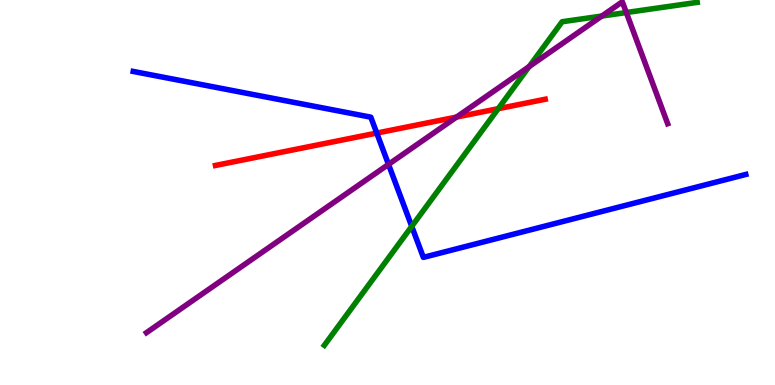[{'lines': ['blue', 'red'], 'intersections': [{'x': 4.86, 'y': 6.54}]}, {'lines': ['green', 'red'], 'intersections': [{'x': 6.43, 'y': 7.18}]}, {'lines': ['purple', 'red'], 'intersections': [{'x': 5.89, 'y': 6.96}]}, {'lines': ['blue', 'green'], 'intersections': [{'x': 5.31, 'y': 4.12}]}, {'lines': ['blue', 'purple'], 'intersections': [{'x': 5.01, 'y': 5.73}]}, {'lines': ['green', 'purple'], 'intersections': [{'x': 6.83, 'y': 8.27}, {'x': 7.77, 'y': 9.58}, {'x': 8.08, 'y': 9.67}]}]